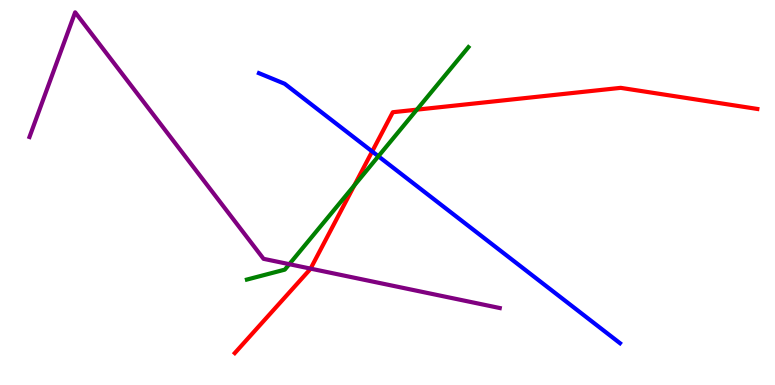[{'lines': ['blue', 'red'], 'intersections': [{'x': 4.8, 'y': 6.07}]}, {'lines': ['green', 'red'], 'intersections': [{'x': 4.57, 'y': 5.18}, {'x': 5.38, 'y': 7.15}]}, {'lines': ['purple', 'red'], 'intersections': [{'x': 4.01, 'y': 3.02}]}, {'lines': ['blue', 'green'], 'intersections': [{'x': 4.88, 'y': 5.94}]}, {'lines': ['blue', 'purple'], 'intersections': []}, {'lines': ['green', 'purple'], 'intersections': [{'x': 3.73, 'y': 3.14}]}]